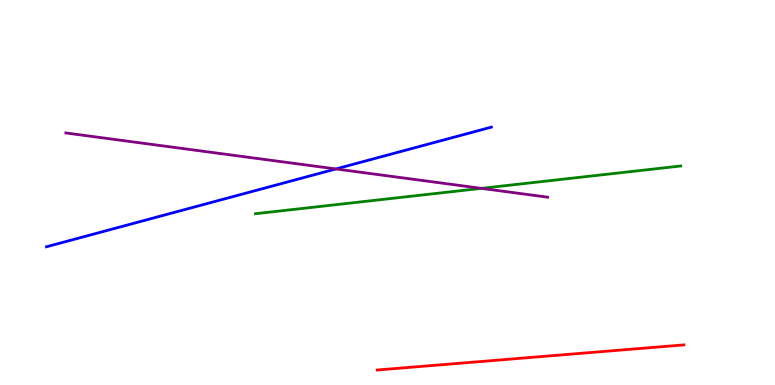[{'lines': ['blue', 'red'], 'intersections': []}, {'lines': ['green', 'red'], 'intersections': []}, {'lines': ['purple', 'red'], 'intersections': []}, {'lines': ['blue', 'green'], 'intersections': []}, {'lines': ['blue', 'purple'], 'intersections': [{'x': 4.33, 'y': 5.61}]}, {'lines': ['green', 'purple'], 'intersections': [{'x': 6.21, 'y': 5.11}]}]